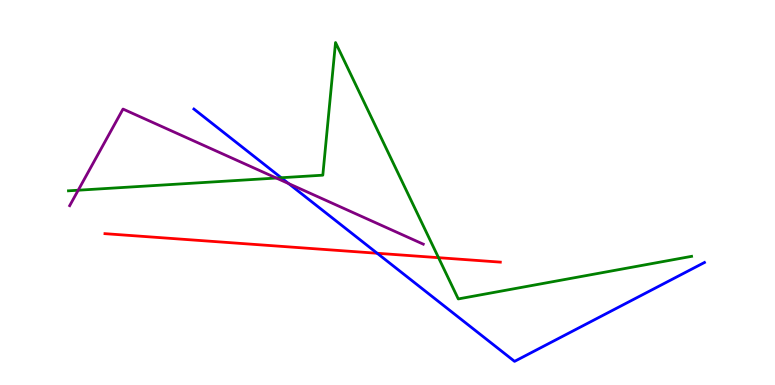[{'lines': ['blue', 'red'], 'intersections': [{'x': 4.87, 'y': 3.42}]}, {'lines': ['green', 'red'], 'intersections': [{'x': 5.66, 'y': 3.31}]}, {'lines': ['purple', 'red'], 'intersections': []}, {'lines': ['blue', 'green'], 'intersections': [{'x': 3.63, 'y': 5.38}]}, {'lines': ['blue', 'purple'], 'intersections': [{'x': 3.72, 'y': 5.23}]}, {'lines': ['green', 'purple'], 'intersections': [{'x': 1.01, 'y': 5.06}, {'x': 3.57, 'y': 5.38}]}]